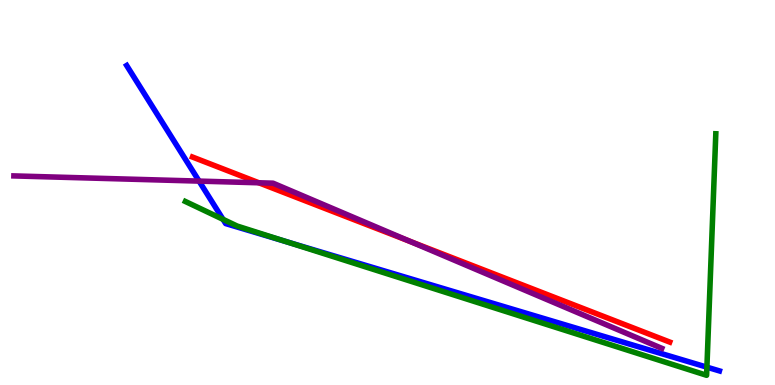[{'lines': ['blue', 'red'], 'intersections': []}, {'lines': ['green', 'red'], 'intersections': []}, {'lines': ['purple', 'red'], 'intersections': [{'x': 3.34, 'y': 5.25}, {'x': 5.29, 'y': 3.73}]}, {'lines': ['blue', 'green'], 'intersections': [{'x': 2.88, 'y': 4.3}, {'x': 3.7, 'y': 3.72}, {'x': 9.12, 'y': 0.463}]}, {'lines': ['blue', 'purple'], 'intersections': [{'x': 2.57, 'y': 5.3}]}, {'lines': ['green', 'purple'], 'intersections': []}]